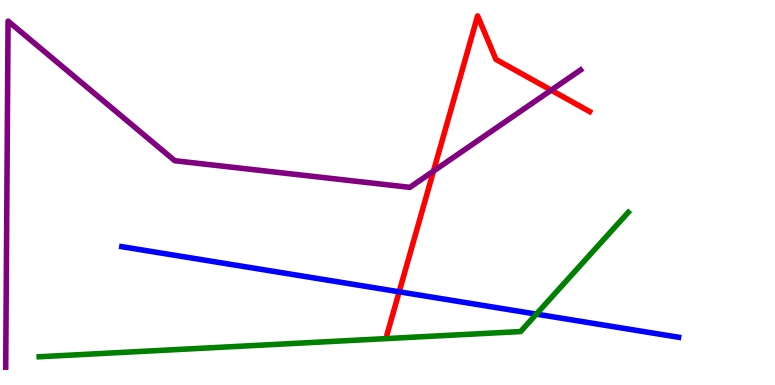[{'lines': ['blue', 'red'], 'intersections': [{'x': 5.15, 'y': 2.42}]}, {'lines': ['green', 'red'], 'intersections': []}, {'lines': ['purple', 'red'], 'intersections': [{'x': 5.59, 'y': 5.56}, {'x': 7.11, 'y': 7.66}]}, {'lines': ['blue', 'green'], 'intersections': [{'x': 6.92, 'y': 1.84}]}, {'lines': ['blue', 'purple'], 'intersections': []}, {'lines': ['green', 'purple'], 'intersections': []}]